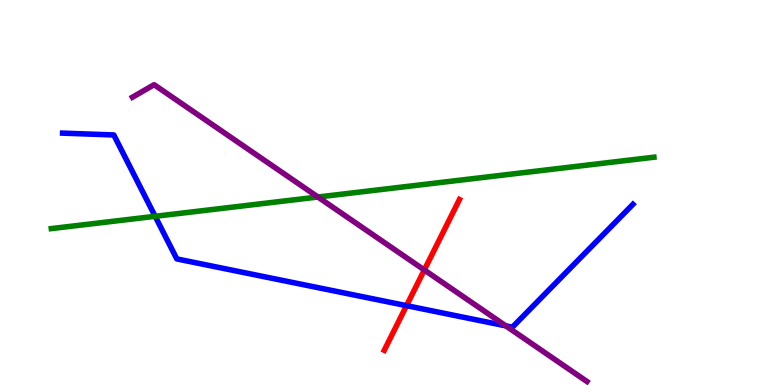[{'lines': ['blue', 'red'], 'intersections': [{'x': 5.25, 'y': 2.06}]}, {'lines': ['green', 'red'], 'intersections': []}, {'lines': ['purple', 'red'], 'intersections': [{'x': 5.48, 'y': 2.99}]}, {'lines': ['blue', 'green'], 'intersections': [{'x': 2.0, 'y': 4.38}]}, {'lines': ['blue', 'purple'], 'intersections': [{'x': 6.53, 'y': 1.54}]}, {'lines': ['green', 'purple'], 'intersections': [{'x': 4.1, 'y': 4.88}]}]